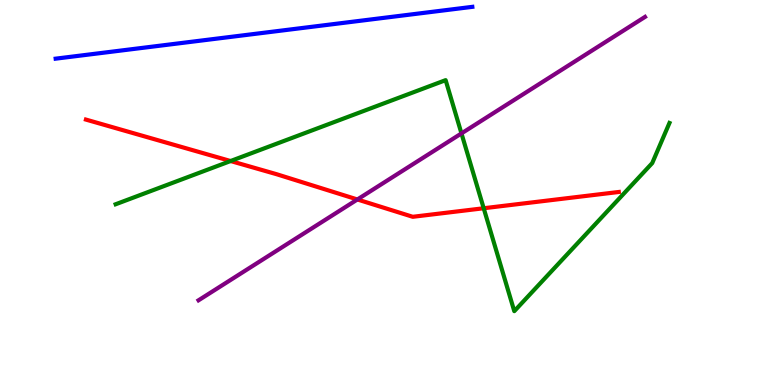[{'lines': ['blue', 'red'], 'intersections': []}, {'lines': ['green', 'red'], 'intersections': [{'x': 2.98, 'y': 5.82}, {'x': 6.24, 'y': 4.59}]}, {'lines': ['purple', 'red'], 'intersections': [{'x': 4.61, 'y': 4.82}]}, {'lines': ['blue', 'green'], 'intersections': []}, {'lines': ['blue', 'purple'], 'intersections': []}, {'lines': ['green', 'purple'], 'intersections': [{'x': 5.95, 'y': 6.53}]}]